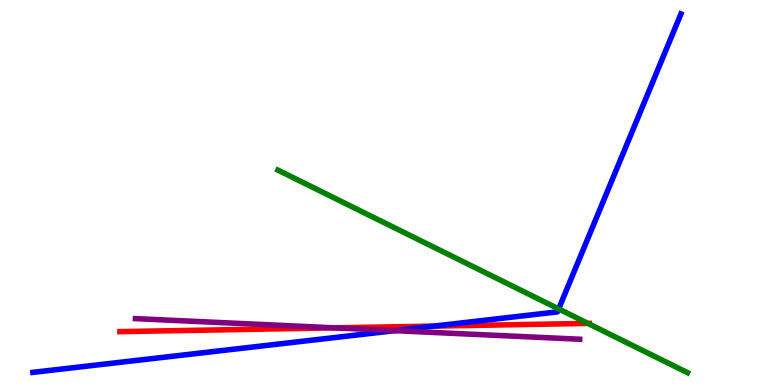[{'lines': ['blue', 'red'], 'intersections': [{'x': 5.6, 'y': 1.53}]}, {'lines': ['green', 'red'], 'intersections': [{'x': 7.59, 'y': 1.6}]}, {'lines': ['purple', 'red'], 'intersections': [{'x': 4.32, 'y': 1.48}]}, {'lines': ['blue', 'green'], 'intersections': [{'x': 7.21, 'y': 1.98}]}, {'lines': ['blue', 'purple'], 'intersections': [{'x': 5.09, 'y': 1.41}]}, {'lines': ['green', 'purple'], 'intersections': []}]